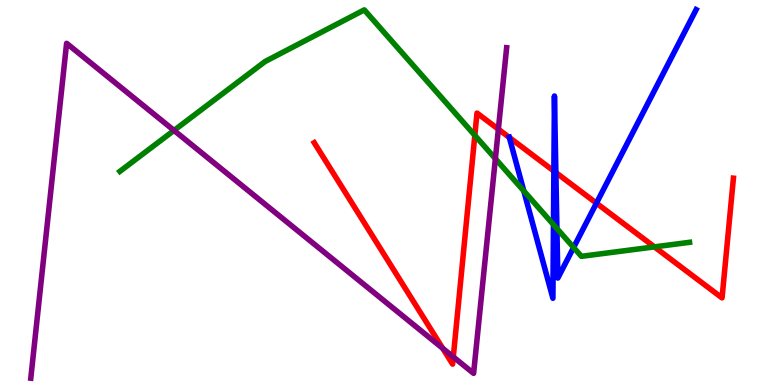[{'lines': ['blue', 'red'], 'intersections': [{'x': 6.57, 'y': 6.43}, {'x': 7.15, 'y': 5.56}, {'x': 7.17, 'y': 5.52}, {'x': 7.7, 'y': 4.72}]}, {'lines': ['green', 'red'], 'intersections': [{'x': 6.13, 'y': 6.48}, {'x': 8.44, 'y': 3.59}]}, {'lines': ['purple', 'red'], 'intersections': [{'x': 5.71, 'y': 0.952}, {'x': 5.85, 'y': 0.73}, {'x': 6.43, 'y': 6.64}]}, {'lines': ['blue', 'green'], 'intersections': [{'x': 6.76, 'y': 5.04}, {'x': 7.14, 'y': 4.17}, {'x': 7.19, 'y': 4.06}, {'x': 7.4, 'y': 3.57}]}, {'lines': ['blue', 'purple'], 'intersections': []}, {'lines': ['green', 'purple'], 'intersections': [{'x': 2.25, 'y': 6.61}, {'x': 6.39, 'y': 5.88}]}]